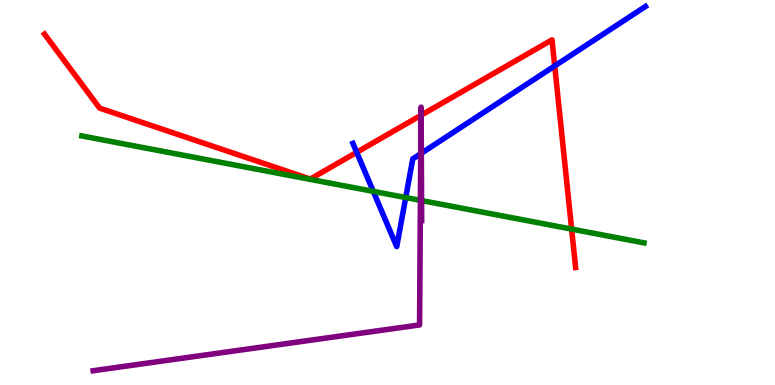[{'lines': ['blue', 'red'], 'intersections': [{'x': 4.6, 'y': 6.04}, {'x': 7.16, 'y': 8.29}]}, {'lines': ['green', 'red'], 'intersections': [{'x': 7.38, 'y': 4.05}]}, {'lines': ['purple', 'red'], 'intersections': [{'x': 5.43, 'y': 7.01}, {'x': 5.43, 'y': 7.01}]}, {'lines': ['blue', 'green'], 'intersections': [{'x': 4.82, 'y': 5.03}, {'x': 5.23, 'y': 4.87}]}, {'lines': ['blue', 'purple'], 'intersections': [{'x': 5.43, 'y': 6.01}, {'x': 5.44, 'y': 6.02}]}, {'lines': ['green', 'purple'], 'intersections': [{'x': 5.42, 'y': 4.8}, {'x': 5.44, 'y': 4.79}]}]